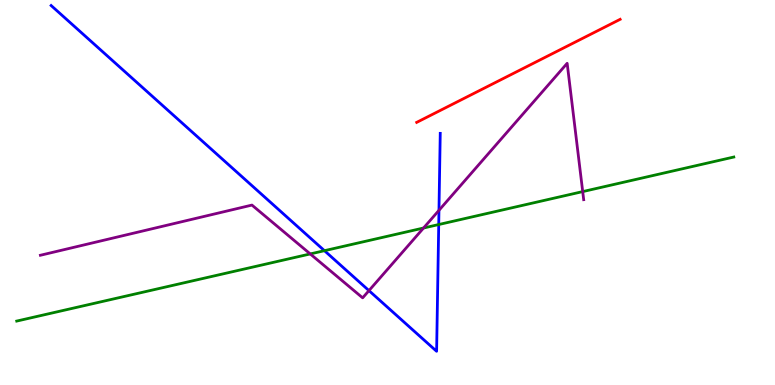[{'lines': ['blue', 'red'], 'intersections': []}, {'lines': ['green', 'red'], 'intersections': []}, {'lines': ['purple', 'red'], 'intersections': []}, {'lines': ['blue', 'green'], 'intersections': [{'x': 4.19, 'y': 3.49}, {'x': 5.66, 'y': 4.17}]}, {'lines': ['blue', 'purple'], 'intersections': [{'x': 4.76, 'y': 2.45}, {'x': 5.66, 'y': 4.54}]}, {'lines': ['green', 'purple'], 'intersections': [{'x': 4.0, 'y': 3.4}, {'x': 5.47, 'y': 4.08}, {'x': 7.52, 'y': 5.02}]}]